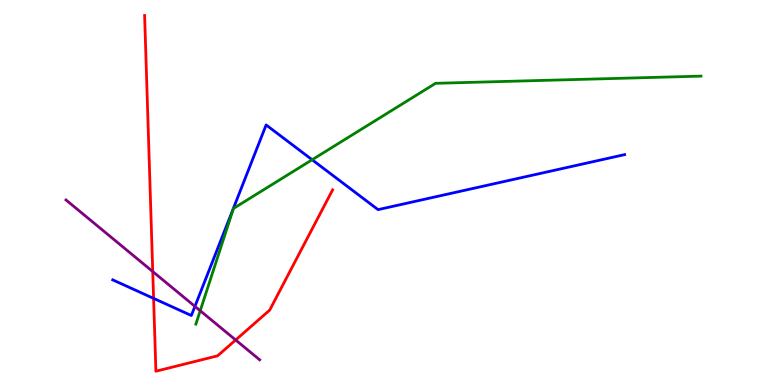[{'lines': ['blue', 'red'], 'intersections': [{'x': 1.98, 'y': 2.25}]}, {'lines': ['green', 'red'], 'intersections': []}, {'lines': ['purple', 'red'], 'intersections': [{'x': 1.97, 'y': 2.95}, {'x': 3.04, 'y': 1.17}]}, {'lines': ['blue', 'green'], 'intersections': [{'x': 4.03, 'y': 5.85}]}, {'lines': ['blue', 'purple'], 'intersections': [{'x': 2.52, 'y': 2.04}]}, {'lines': ['green', 'purple'], 'intersections': [{'x': 2.58, 'y': 1.93}]}]